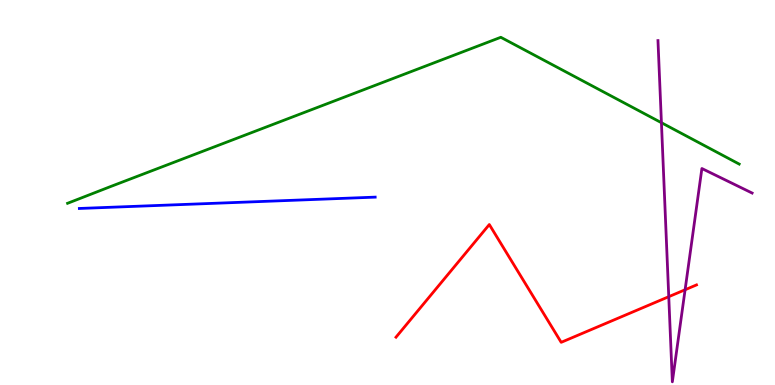[{'lines': ['blue', 'red'], 'intersections': []}, {'lines': ['green', 'red'], 'intersections': []}, {'lines': ['purple', 'red'], 'intersections': [{'x': 8.63, 'y': 2.29}, {'x': 8.84, 'y': 2.47}]}, {'lines': ['blue', 'green'], 'intersections': []}, {'lines': ['blue', 'purple'], 'intersections': []}, {'lines': ['green', 'purple'], 'intersections': [{'x': 8.53, 'y': 6.81}]}]